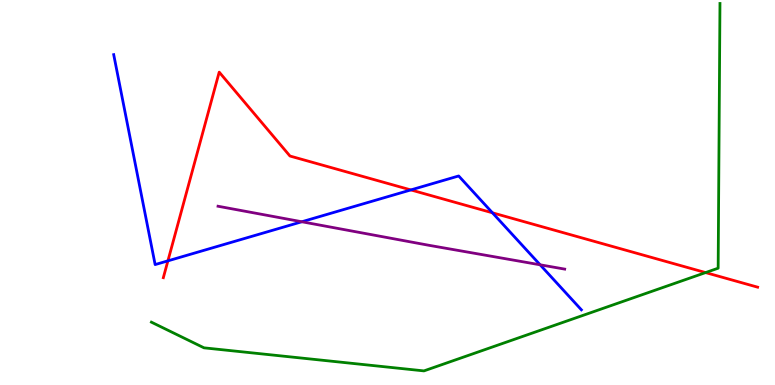[{'lines': ['blue', 'red'], 'intersections': [{'x': 2.17, 'y': 3.22}, {'x': 5.3, 'y': 5.07}, {'x': 6.35, 'y': 4.47}]}, {'lines': ['green', 'red'], 'intersections': [{'x': 9.1, 'y': 2.92}]}, {'lines': ['purple', 'red'], 'intersections': []}, {'lines': ['blue', 'green'], 'intersections': []}, {'lines': ['blue', 'purple'], 'intersections': [{'x': 3.89, 'y': 4.24}, {'x': 6.97, 'y': 3.12}]}, {'lines': ['green', 'purple'], 'intersections': []}]